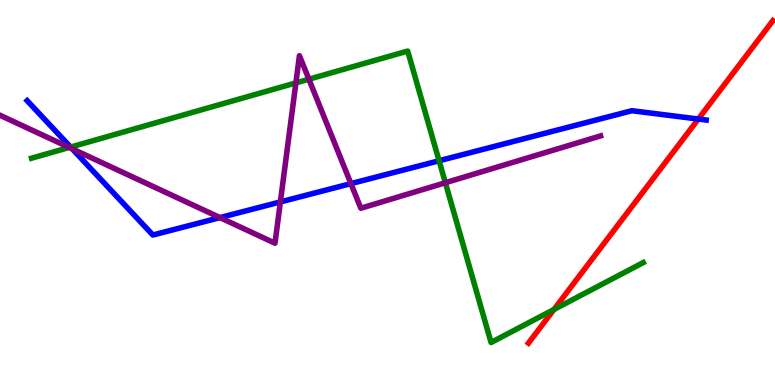[{'lines': ['blue', 'red'], 'intersections': [{'x': 9.01, 'y': 6.91}]}, {'lines': ['green', 'red'], 'intersections': [{'x': 7.15, 'y': 1.96}]}, {'lines': ['purple', 'red'], 'intersections': []}, {'lines': ['blue', 'green'], 'intersections': [{'x': 0.911, 'y': 6.18}, {'x': 5.67, 'y': 5.82}]}, {'lines': ['blue', 'purple'], 'intersections': [{'x': 0.932, 'y': 6.13}, {'x': 2.84, 'y': 4.35}, {'x': 3.62, 'y': 4.76}, {'x': 4.53, 'y': 5.23}]}, {'lines': ['green', 'purple'], 'intersections': [{'x': 0.893, 'y': 6.17}, {'x': 3.82, 'y': 7.85}, {'x': 3.99, 'y': 7.94}, {'x': 5.75, 'y': 5.25}]}]